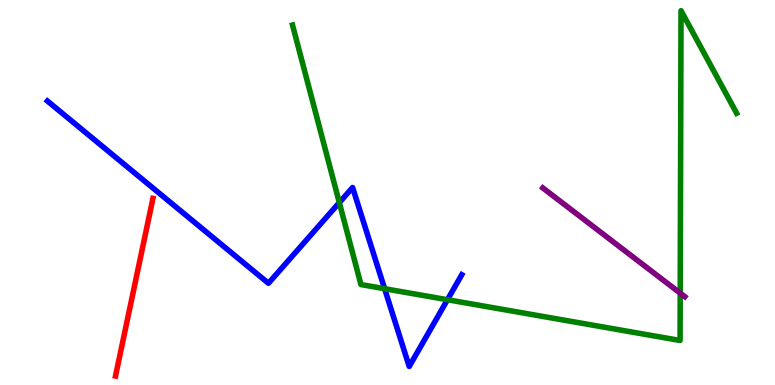[{'lines': ['blue', 'red'], 'intersections': []}, {'lines': ['green', 'red'], 'intersections': []}, {'lines': ['purple', 'red'], 'intersections': []}, {'lines': ['blue', 'green'], 'intersections': [{'x': 4.38, 'y': 4.74}, {'x': 4.96, 'y': 2.5}, {'x': 5.77, 'y': 2.22}]}, {'lines': ['blue', 'purple'], 'intersections': []}, {'lines': ['green', 'purple'], 'intersections': [{'x': 8.78, 'y': 2.39}]}]